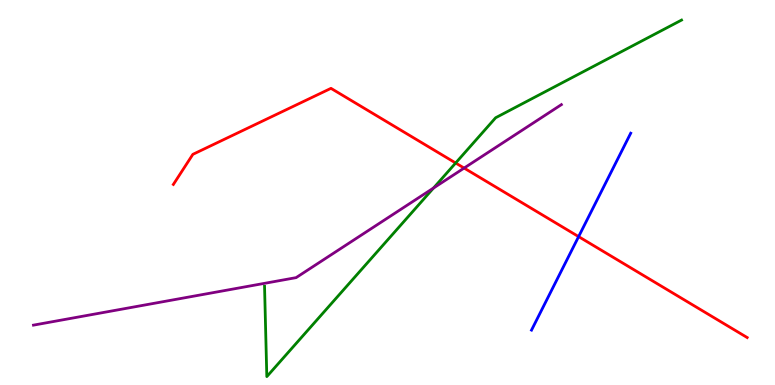[{'lines': ['blue', 'red'], 'intersections': [{'x': 7.47, 'y': 3.85}]}, {'lines': ['green', 'red'], 'intersections': [{'x': 5.88, 'y': 5.77}]}, {'lines': ['purple', 'red'], 'intersections': [{'x': 5.99, 'y': 5.63}]}, {'lines': ['blue', 'green'], 'intersections': []}, {'lines': ['blue', 'purple'], 'intersections': []}, {'lines': ['green', 'purple'], 'intersections': [{'x': 5.59, 'y': 5.12}]}]